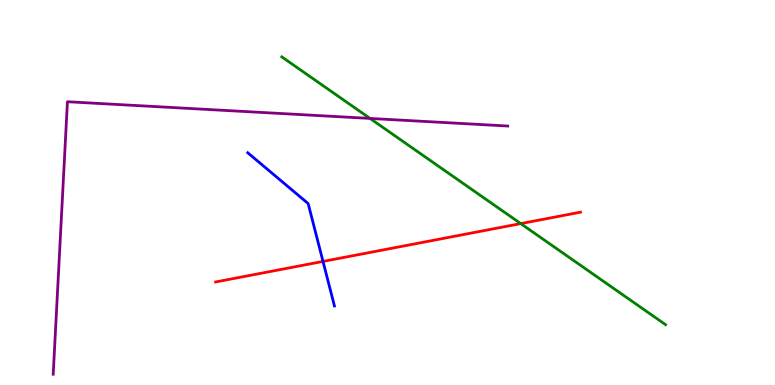[{'lines': ['blue', 'red'], 'intersections': [{'x': 4.17, 'y': 3.21}]}, {'lines': ['green', 'red'], 'intersections': [{'x': 6.72, 'y': 4.19}]}, {'lines': ['purple', 'red'], 'intersections': []}, {'lines': ['blue', 'green'], 'intersections': []}, {'lines': ['blue', 'purple'], 'intersections': []}, {'lines': ['green', 'purple'], 'intersections': [{'x': 4.77, 'y': 6.92}]}]